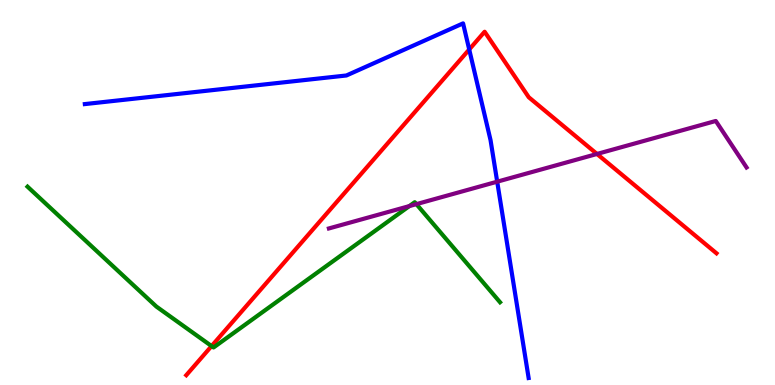[{'lines': ['blue', 'red'], 'intersections': [{'x': 6.05, 'y': 8.71}]}, {'lines': ['green', 'red'], 'intersections': [{'x': 2.73, 'y': 1.01}]}, {'lines': ['purple', 'red'], 'intersections': [{'x': 7.7, 'y': 6.0}]}, {'lines': ['blue', 'green'], 'intersections': []}, {'lines': ['blue', 'purple'], 'intersections': [{'x': 6.42, 'y': 5.28}]}, {'lines': ['green', 'purple'], 'intersections': [{'x': 5.28, 'y': 4.65}, {'x': 5.37, 'y': 4.7}]}]